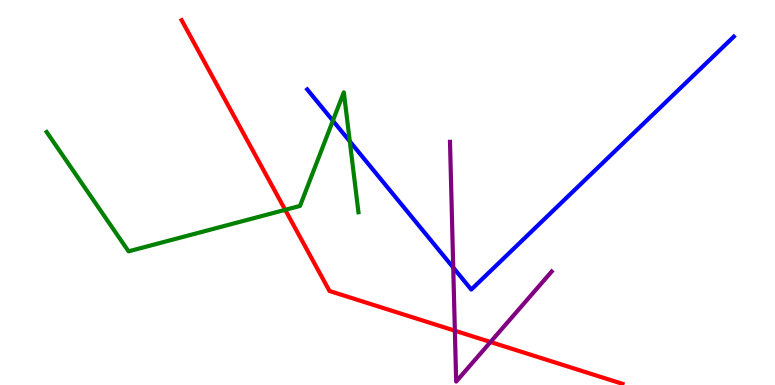[{'lines': ['blue', 'red'], 'intersections': []}, {'lines': ['green', 'red'], 'intersections': [{'x': 3.68, 'y': 4.55}]}, {'lines': ['purple', 'red'], 'intersections': [{'x': 5.87, 'y': 1.41}, {'x': 6.33, 'y': 1.12}]}, {'lines': ['blue', 'green'], 'intersections': [{'x': 4.3, 'y': 6.86}, {'x': 4.51, 'y': 6.33}]}, {'lines': ['blue', 'purple'], 'intersections': [{'x': 5.85, 'y': 3.05}]}, {'lines': ['green', 'purple'], 'intersections': []}]